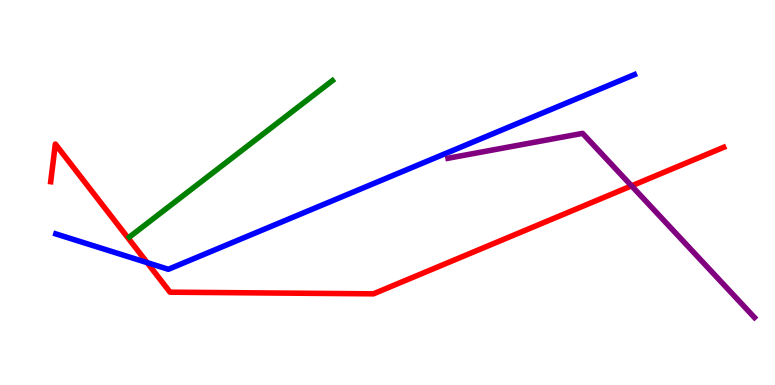[{'lines': ['blue', 'red'], 'intersections': [{'x': 1.9, 'y': 3.18}]}, {'lines': ['green', 'red'], 'intersections': []}, {'lines': ['purple', 'red'], 'intersections': [{'x': 8.15, 'y': 5.17}]}, {'lines': ['blue', 'green'], 'intersections': []}, {'lines': ['blue', 'purple'], 'intersections': []}, {'lines': ['green', 'purple'], 'intersections': []}]